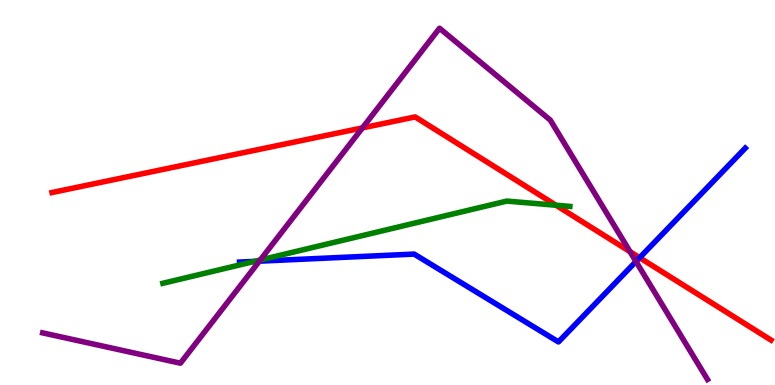[{'lines': ['blue', 'red'], 'intersections': [{'x': 8.25, 'y': 3.31}]}, {'lines': ['green', 'red'], 'intersections': [{'x': 7.17, 'y': 4.67}]}, {'lines': ['purple', 'red'], 'intersections': [{'x': 4.68, 'y': 6.68}, {'x': 8.13, 'y': 3.46}]}, {'lines': ['blue', 'green'], 'intersections': [{'x': 3.28, 'y': 3.21}]}, {'lines': ['blue', 'purple'], 'intersections': [{'x': 3.35, 'y': 3.22}, {'x': 8.21, 'y': 3.21}]}, {'lines': ['green', 'purple'], 'intersections': [{'x': 3.36, 'y': 3.25}]}]